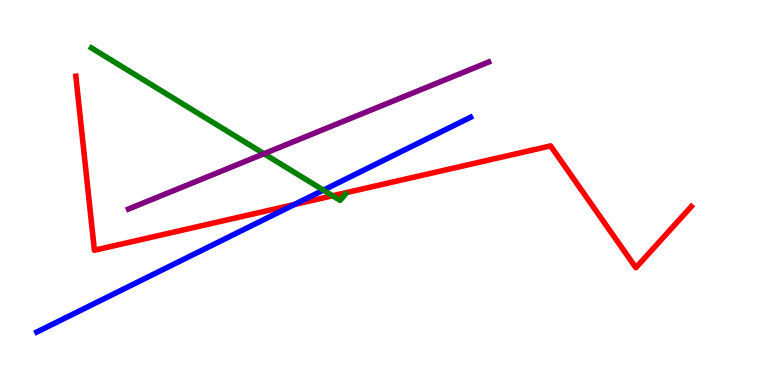[{'lines': ['blue', 'red'], 'intersections': [{'x': 3.8, 'y': 4.69}]}, {'lines': ['green', 'red'], 'intersections': [{'x': 4.29, 'y': 4.91}]}, {'lines': ['purple', 'red'], 'intersections': []}, {'lines': ['blue', 'green'], 'intersections': [{'x': 4.17, 'y': 5.06}]}, {'lines': ['blue', 'purple'], 'intersections': []}, {'lines': ['green', 'purple'], 'intersections': [{'x': 3.41, 'y': 6.01}]}]